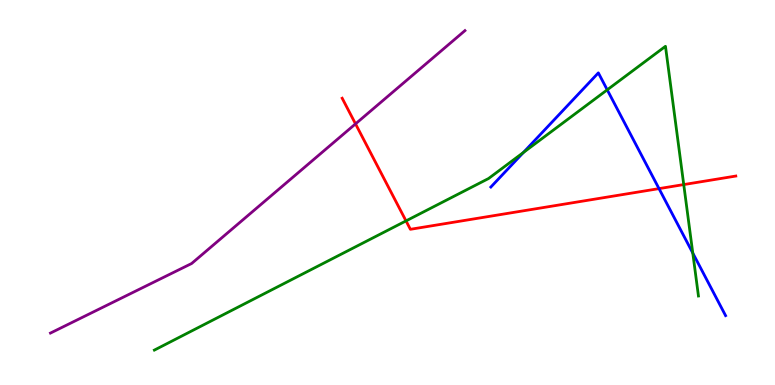[{'lines': ['blue', 'red'], 'intersections': [{'x': 8.5, 'y': 5.1}]}, {'lines': ['green', 'red'], 'intersections': [{'x': 5.24, 'y': 4.26}, {'x': 8.82, 'y': 5.21}]}, {'lines': ['purple', 'red'], 'intersections': [{'x': 4.59, 'y': 6.78}]}, {'lines': ['blue', 'green'], 'intersections': [{'x': 6.75, 'y': 6.04}, {'x': 7.84, 'y': 7.67}, {'x': 8.94, 'y': 3.43}]}, {'lines': ['blue', 'purple'], 'intersections': []}, {'lines': ['green', 'purple'], 'intersections': []}]